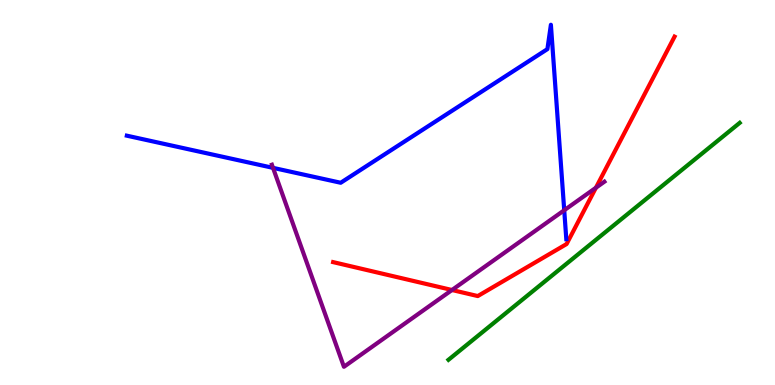[{'lines': ['blue', 'red'], 'intersections': []}, {'lines': ['green', 'red'], 'intersections': []}, {'lines': ['purple', 'red'], 'intersections': [{'x': 5.83, 'y': 2.47}, {'x': 7.69, 'y': 5.12}]}, {'lines': ['blue', 'green'], 'intersections': []}, {'lines': ['blue', 'purple'], 'intersections': [{'x': 3.52, 'y': 5.64}, {'x': 7.28, 'y': 4.54}]}, {'lines': ['green', 'purple'], 'intersections': []}]